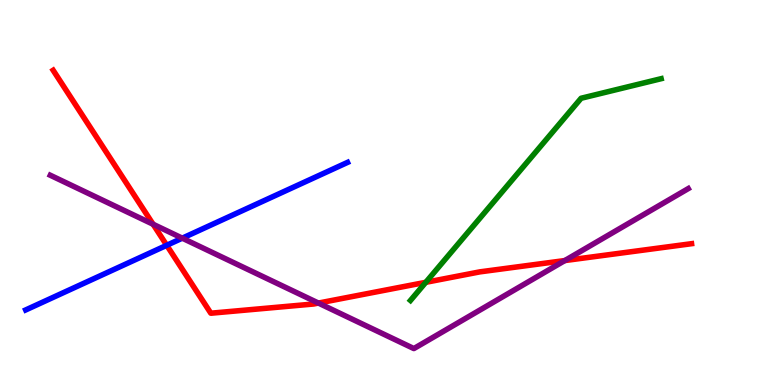[{'lines': ['blue', 'red'], 'intersections': [{'x': 2.15, 'y': 3.63}]}, {'lines': ['green', 'red'], 'intersections': [{'x': 5.49, 'y': 2.67}]}, {'lines': ['purple', 'red'], 'intersections': [{'x': 1.98, 'y': 4.18}, {'x': 4.11, 'y': 2.13}, {'x': 7.29, 'y': 3.23}]}, {'lines': ['blue', 'green'], 'intersections': []}, {'lines': ['blue', 'purple'], 'intersections': [{'x': 2.35, 'y': 3.81}]}, {'lines': ['green', 'purple'], 'intersections': []}]